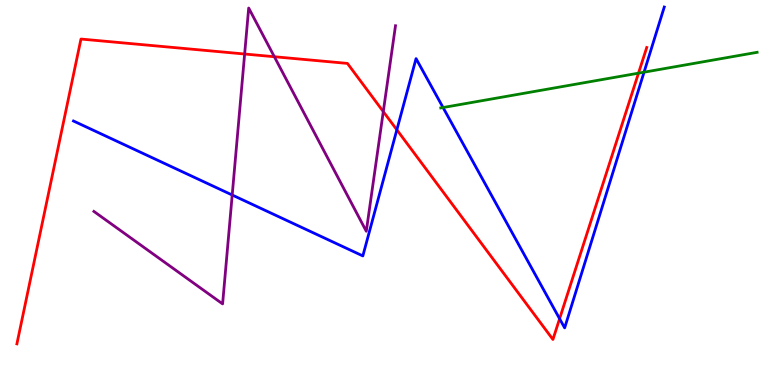[{'lines': ['blue', 'red'], 'intersections': [{'x': 5.12, 'y': 6.63}, {'x': 7.22, 'y': 1.72}]}, {'lines': ['green', 'red'], 'intersections': [{'x': 8.24, 'y': 8.1}]}, {'lines': ['purple', 'red'], 'intersections': [{'x': 3.16, 'y': 8.6}, {'x': 3.54, 'y': 8.53}, {'x': 4.95, 'y': 7.1}]}, {'lines': ['blue', 'green'], 'intersections': [{'x': 5.72, 'y': 7.21}, {'x': 8.31, 'y': 8.12}]}, {'lines': ['blue', 'purple'], 'intersections': [{'x': 3.0, 'y': 4.93}]}, {'lines': ['green', 'purple'], 'intersections': []}]